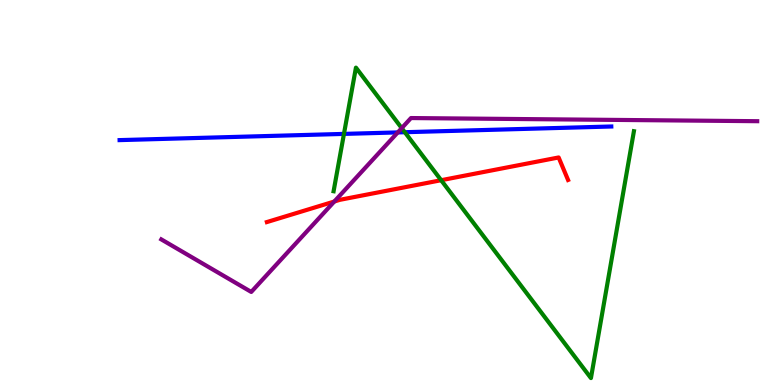[{'lines': ['blue', 'red'], 'intersections': []}, {'lines': ['green', 'red'], 'intersections': [{'x': 5.69, 'y': 5.32}]}, {'lines': ['purple', 'red'], 'intersections': [{'x': 4.31, 'y': 4.77}]}, {'lines': ['blue', 'green'], 'intersections': [{'x': 4.44, 'y': 6.52}, {'x': 5.22, 'y': 6.57}]}, {'lines': ['blue', 'purple'], 'intersections': [{'x': 5.13, 'y': 6.56}]}, {'lines': ['green', 'purple'], 'intersections': [{'x': 5.18, 'y': 6.67}]}]